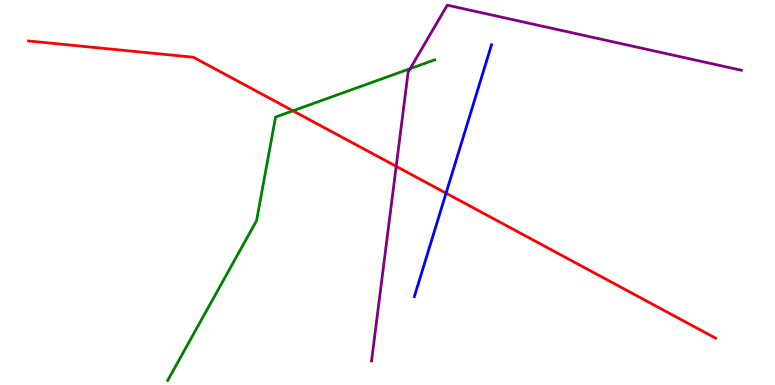[{'lines': ['blue', 'red'], 'intersections': [{'x': 5.76, 'y': 4.98}]}, {'lines': ['green', 'red'], 'intersections': [{'x': 3.78, 'y': 7.12}]}, {'lines': ['purple', 'red'], 'intersections': [{'x': 5.11, 'y': 5.68}]}, {'lines': ['blue', 'green'], 'intersections': []}, {'lines': ['blue', 'purple'], 'intersections': []}, {'lines': ['green', 'purple'], 'intersections': [{'x': 5.29, 'y': 8.22}]}]